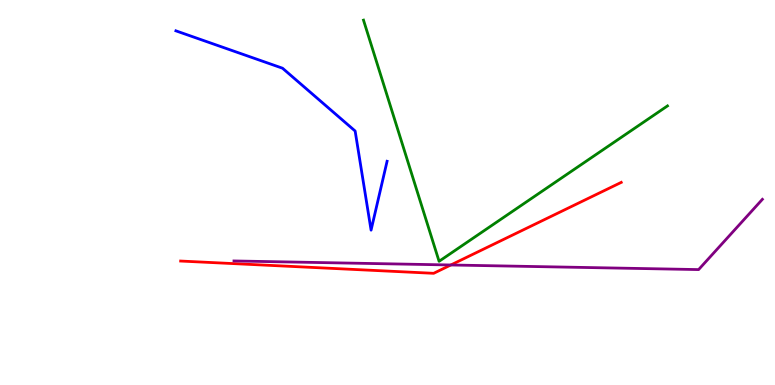[{'lines': ['blue', 'red'], 'intersections': []}, {'lines': ['green', 'red'], 'intersections': []}, {'lines': ['purple', 'red'], 'intersections': [{'x': 5.82, 'y': 3.12}]}, {'lines': ['blue', 'green'], 'intersections': []}, {'lines': ['blue', 'purple'], 'intersections': []}, {'lines': ['green', 'purple'], 'intersections': []}]